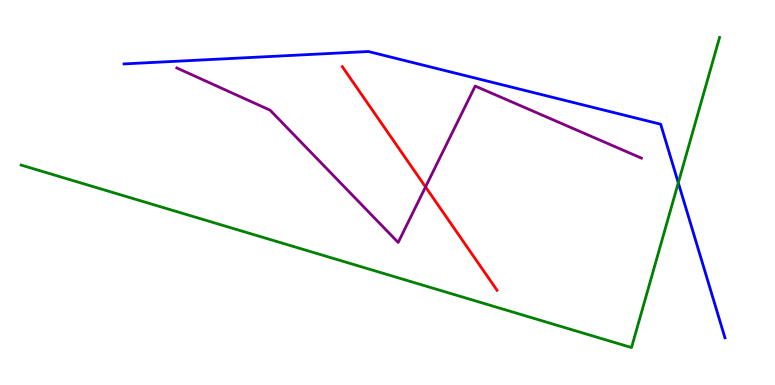[{'lines': ['blue', 'red'], 'intersections': []}, {'lines': ['green', 'red'], 'intersections': []}, {'lines': ['purple', 'red'], 'intersections': [{'x': 5.49, 'y': 5.14}]}, {'lines': ['blue', 'green'], 'intersections': [{'x': 8.75, 'y': 5.25}]}, {'lines': ['blue', 'purple'], 'intersections': []}, {'lines': ['green', 'purple'], 'intersections': []}]